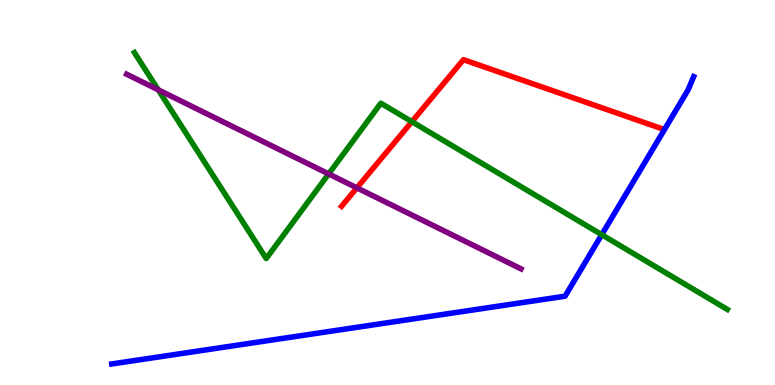[{'lines': ['blue', 'red'], 'intersections': []}, {'lines': ['green', 'red'], 'intersections': [{'x': 5.31, 'y': 6.84}]}, {'lines': ['purple', 'red'], 'intersections': [{'x': 4.6, 'y': 5.12}]}, {'lines': ['blue', 'green'], 'intersections': [{'x': 7.76, 'y': 3.9}]}, {'lines': ['blue', 'purple'], 'intersections': []}, {'lines': ['green', 'purple'], 'intersections': [{'x': 2.04, 'y': 7.67}, {'x': 4.24, 'y': 5.48}]}]